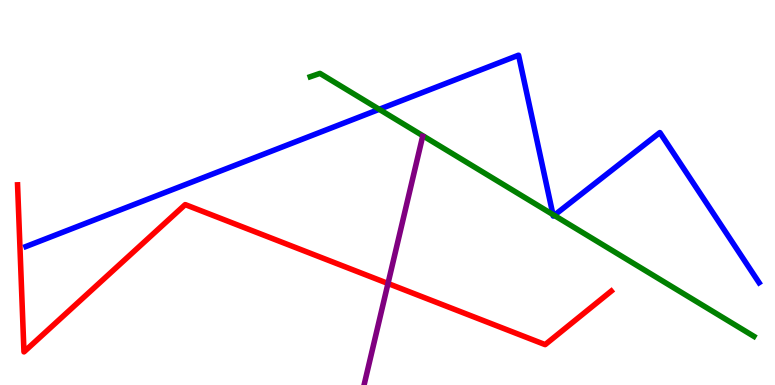[{'lines': ['blue', 'red'], 'intersections': []}, {'lines': ['green', 'red'], 'intersections': []}, {'lines': ['purple', 'red'], 'intersections': [{'x': 5.01, 'y': 2.64}]}, {'lines': ['blue', 'green'], 'intersections': [{'x': 4.89, 'y': 7.16}, {'x': 7.13, 'y': 4.43}, {'x': 7.15, 'y': 4.41}]}, {'lines': ['blue', 'purple'], 'intersections': []}, {'lines': ['green', 'purple'], 'intersections': []}]